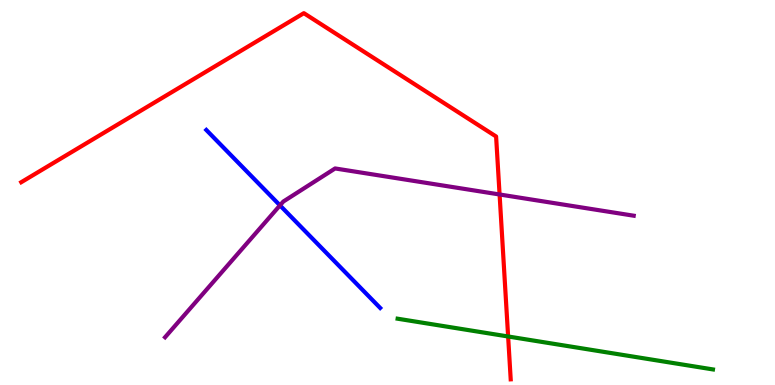[{'lines': ['blue', 'red'], 'intersections': []}, {'lines': ['green', 'red'], 'intersections': [{'x': 6.56, 'y': 1.26}]}, {'lines': ['purple', 'red'], 'intersections': [{'x': 6.45, 'y': 4.95}]}, {'lines': ['blue', 'green'], 'intersections': []}, {'lines': ['blue', 'purple'], 'intersections': [{'x': 3.61, 'y': 4.67}]}, {'lines': ['green', 'purple'], 'intersections': []}]